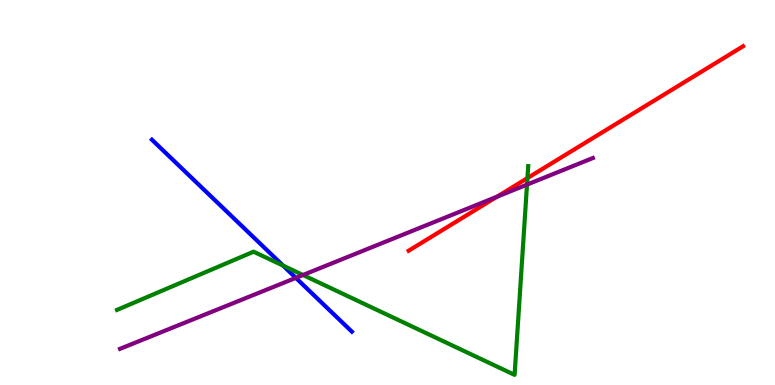[{'lines': ['blue', 'red'], 'intersections': []}, {'lines': ['green', 'red'], 'intersections': [{'x': 6.81, 'y': 5.37}]}, {'lines': ['purple', 'red'], 'intersections': [{'x': 6.41, 'y': 4.89}]}, {'lines': ['blue', 'green'], 'intersections': [{'x': 3.65, 'y': 3.1}]}, {'lines': ['blue', 'purple'], 'intersections': [{'x': 3.82, 'y': 2.78}]}, {'lines': ['green', 'purple'], 'intersections': [{'x': 3.91, 'y': 2.86}, {'x': 6.8, 'y': 5.21}]}]